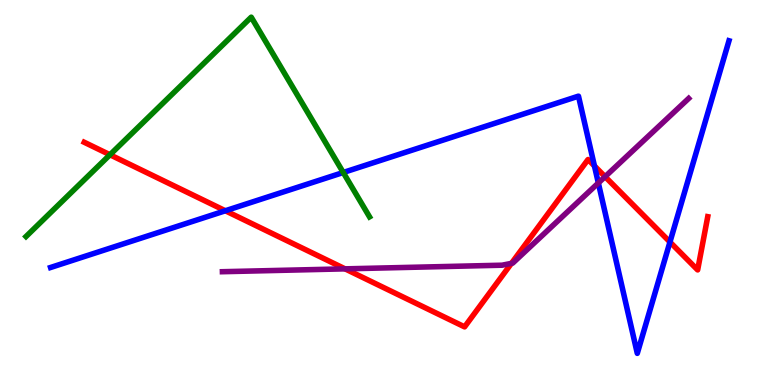[{'lines': ['blue', 'red'], 'intersections': [{'x': 2.91, 'y': 4.53}, {'x': 7.67, 'y': 5.69}, {'x': 8.64, 'y': 3.71}]}, {'lines': ['green', 'red'], 'intersections': [{'x': 1.42, 'y': 5.98}]}, {'lines': ['purple', 'red'], 'intersections': [{'x': 4.45, 'y': 3.02}, {'x': 6.6, 'y': 3.16}, {'x': 7.81, 'y': 5.41}]}, {'lines': ['blue', 'green'], 'intersections': [{'x': 4.43, 'y': 5.52}]}, {'lines': ['blue', 'purple'], 'intersections': [{'x': 7.72, 'y': 5.25}]}, {'lines': ['green', 'purple'], 'intersections': []}]